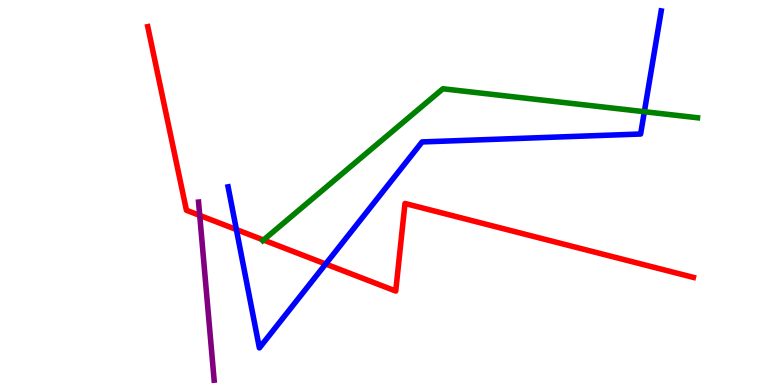[{'lines': ['blue', 'red'], 'intersections': [{'x': 3.05, 'y': 4.04}, {'x': 4.2, 'y': 3.14}]}, {'lines': ['green', 'red'], 'intersections': [{'x': 3.4, 'y': 3.77}]}, {'lines': ['purple', 'red'], 'intersections': [{'x': 2.58, 'y': 4.4}]}, {'lines': ['blue', 'green'], 'intersections': [{'x': 8.31, 'y': 7.1}]}, {'lines': ['blue', 'purple'], 'intersections': []}, {'lines': ['green', 'purple'], 'intersections': []}]